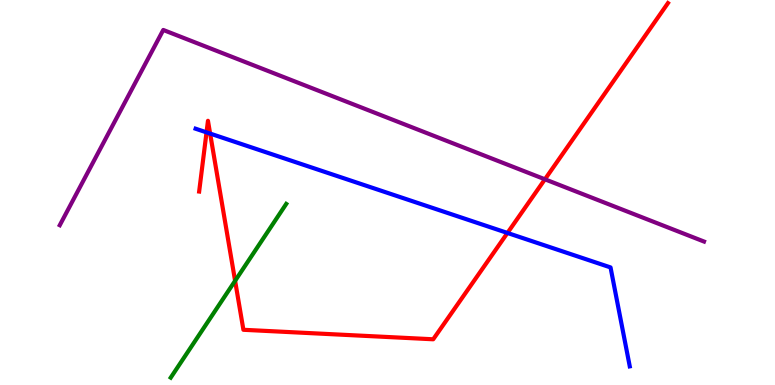[{'lines': ['blue', 'red'], 'intersections': [{'x': 2.66, 'y': 6.56}, {'x': 2.71, 'y': 6.53}, {'x': 6.55, 'y': 3.95}]}, {'lines': ['green', 'red'], 'intersections': [{'x': 3.03, 'y': 2.71}]}, {'lines': ['purple', 'red'], 'intersections': [{'x': 7.03, 'y': 5.34}]}, {'lines': ['blue', 'green'], 'intersections': []}, {'lines': ['blue', 'purple'], 'intersections': []}, {'lines': ['green', 'purple'], 'intersections': []}]